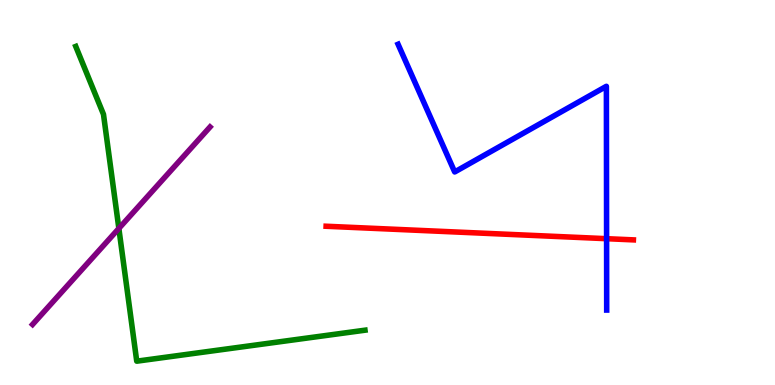[{'lines': ['blue', 'red'], 'intersections': [{'x': 7.83, 'y': 3.8}]}, {'lines': ['green', 'red'], 'intersections': []}, {'lines': ['purple', 'red'], 'intersections': []}, {'lines': ['blue', 'green'], 'intersections': []}, {'lines': ['blue', 'purple'], 'intersections': []}, {'lines': ['green', 'purple'], 'intersections': [{'x': 1.53, 'y': 4.07}]}]